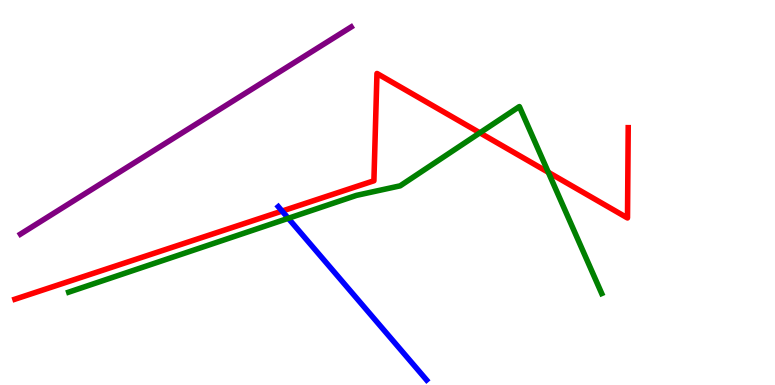[{'lines': ['blue', 'red'], 'intersections': [{'x': 3.64, 'y': 4.52}]}, {'lines': ['green', 'red'], 'intersections': [{'x': 6.19, 'y': 6.55}, {'x': 7.08, 'y': 5.52}]}, {'lines': ['purple', 'red'], 'intersections': []}, {'lines': ['blue', 'green'], 'intersections': [{'x': 3.72, 'y': 4.33}]}, {'lines': ['blue', 'purple'], 'intersections': []}, {'lines': ['green', 'purple'], 'intersections': []}]